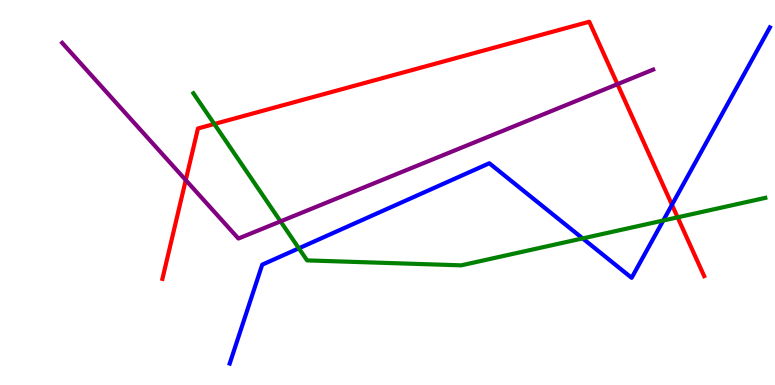[{'lines': ['blue', 'red'], 'intersections': [{'x': 8.67, 'y': 4.68}]}, {'lines': ['green', 'red'], 'intersections': [{'x': 2.77, 'y': 6.78}, {'x': 8.74, 'y': 4.36}]}, {'lines': ['purple', 'red'], 'intersections': [{'x': 2.4, 'y': 5.32}, {'x': 7.97, 'y': 7.81}]}, {'lines': ['blue', 'green'], 'intersections': [{'x': 3.86, 'y': 3.55}, {'x': 7.52, 'y': 3.81}, {'x': 8.56, 'y': 4.27}]}, {'lines': ['blue', 'purple'], 'intersections': []}, {'lines': ['green', 'purple'], 'intersections': [{'x': 3.62, 'y': 4.25}]}]